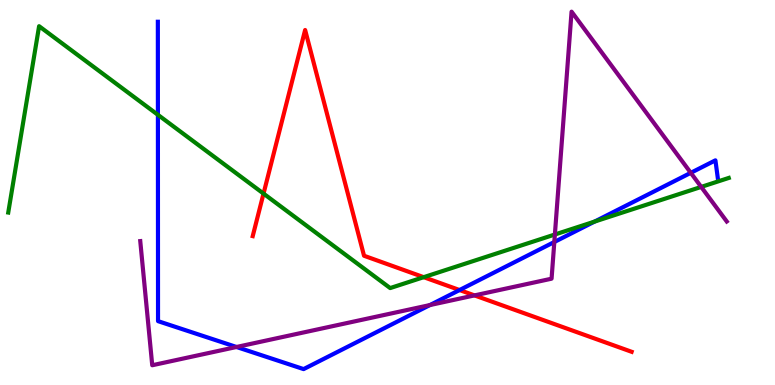[{'lines': ['blue', 'red'], 'intersections': [{'x': 5.93, 'y': 2.47}]}, {'lines': ['green', 'red'], 'intersections': [{'x': 3.4, 'y': 4.97}, {'x': 5.47, 'y': 2.8}]}, {'lines': ['purple', 'red'], 'intersections': [{'x': 6.12, 'y': 2.33}]}, {'lines': ['blue', 'green'], 'intersections': [{'x': 2.04, 'y': 7.02}, {'x': 7.67, 'y': 4.24}]}, {'lines': ['blue', 'purple'], 'intersections': [{'x': 3.05, 'y': 0.987}, {'x': 5.55, 'y': 2.08}, {'x': 7.15, 'y': 3.71}, {'x': 8.91, 'y': 5.51}]}, {'lines': ['green', 'purple'], 'intersections': [{'x': 7.16, 'y': 3.91}, {'x': 9.05, 'y': 5.15}]}]